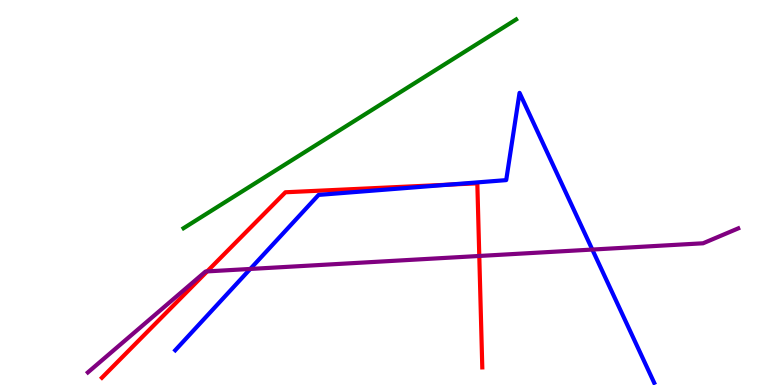[{'lines': ['blue', 'red'], 'intersections': [{'x': 5.79, 'y': 5.2}]}, {'lines': ['green', 'red'], 'intersections': []}, {'lines': ['purple', 'red'], 'intersections': [{'x': 2.67, 'y': 2.95}, {'x': 6.18, 'y': 3.35}]}, {'lines': ['blue', 'green'], 'intersections': []}, {'lines': ['blue', 'purple'], 'intersections': [{'x': 3.23, 'y': 3.01}, {'x': 7.64, 'y': 3.52}]}, {'lines': ['green', 'purple'], 'intersections': []}]